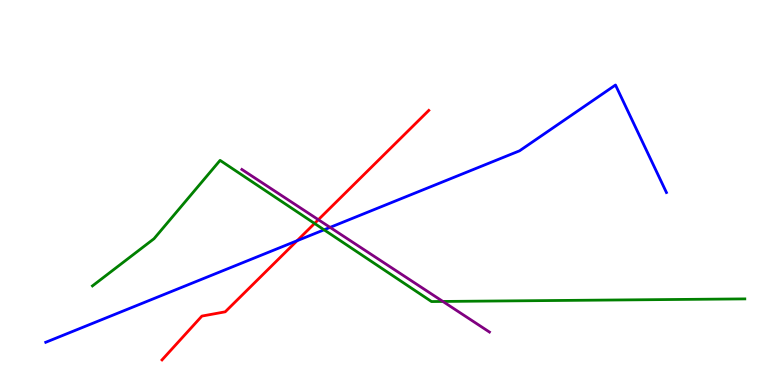[{'lines': ['blue', 'red'], 'intersections': [{'x': 3.83, 'y': 3.75}]}, {'lines': ['green', 'red'], 'intersections': [{'x': 4.06, 'y': 4.2}]}, {'lines': ['purple', 'red'], 'intersections': [{'x': 4.11, 'y': 4.29}]}, {'lines': ['blue', 'green'], 'intersections': [{'x': 4.18, 'y': 4.03}]}, {'lines': ['blue', 'purple'], 'intersections': [{'x': 4.26, 'y': 4.09}]}, {'lines': ['green', 'purple'], 'intersections': [{'x': 5.71, 'y': 2.17}]}]